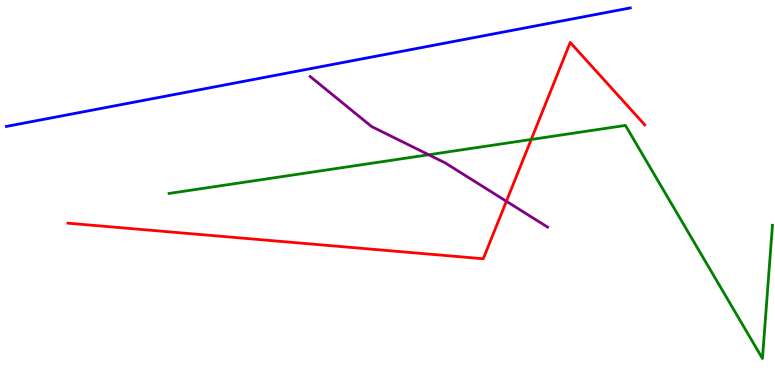[{'lines': ['blue', 'red'], 'intersections': []}, {'lines': ['green', 'red'], 'intersections': [{'x': 6.85, 'y': 6.38}]}, {'lines': ['purple', 'red'], 'intersections': [{'x': 6.53, 'y': 4.77}]}, {'lines': ['blue', 'green'], 'intersections': []}, {'lines': ['blue', 'purple'], 'intersections': []}, {'lines': ['green', 'purple'], 'intersections': [{'x': 5.53, 'y': 5.98}]}]